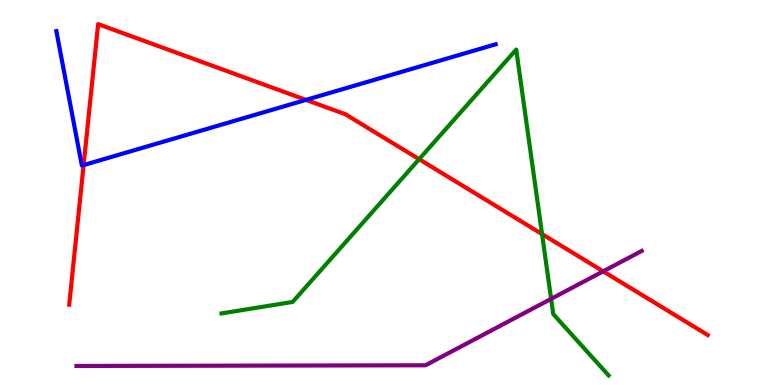[{'lines': ['blue', 'red'], 'intersections': [{'x': 1.08, 'y': 5.71}, {'x': 3.95, 'y': 7.41}]}, {'lines': ['green', 'red'], 'intersections': [{'x': 5.41, 'y': 5.87}, {'x': 6.99, 'y': 3.92}]}, {'lines': ['purple', 'red'], 'intersections': [{'x': 7.78, 'y': 2.95}]}, {'lines': ['blue', 'green'], 'intersections': []}, {'lines': ['blue', 'purple'], 'intersections': []}, {'lines': ['green', 'purple'], 'intersections': [{'x': 7.11, 'y': 2.24}]}]